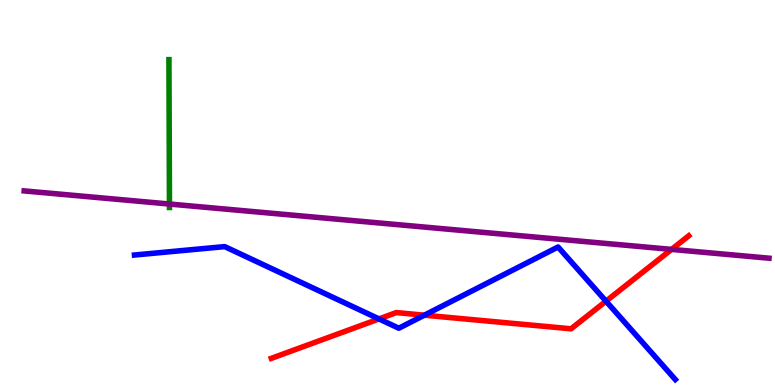[{'lines': ['blue', 'red'], 'intersections': [{'x': 4.89, 'y': 1.72}, {'x': 5.48, 'y': 1.81}, {'x': 7.82, 'y': 2.18}]}, {'lines': ['green', 'red'], 'intersections': []}, {'lines': ['purple', 'red'], 'intersections': [{'x': 8.67, 'y': 3.52}]}, {'lines': ['blue', 'green'], 'intersections': []}, {'lines': ['blue', 'purple'], 'intersections': []}, {'lines': ['green', 'purple'], 'intersections': [{'x': 2.19, 'y': 4.7}]}]